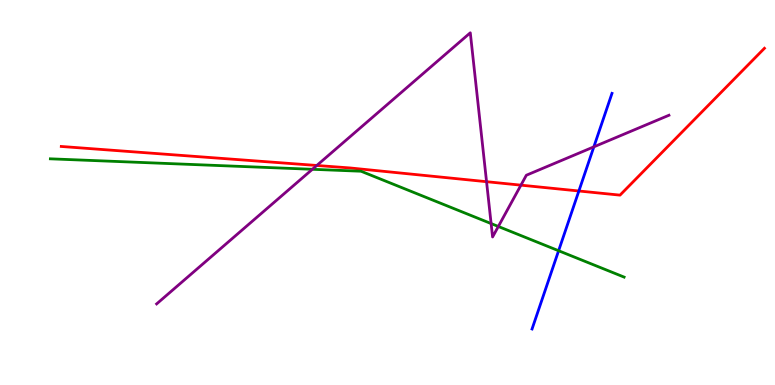[{'lines': ['blue', 'red'], 'intersections': [{'x': 7.47, 'y': 5.04}]}, {'lines': ['green', 'red'], 'intersections': []}, {'lines': ['purple', 'red'], 'intersections': [{'x': 4.09, 'y': 5.7}, {'x': 6.28, 'y': 5.28}, {'x': 6.72, 'y': 5.19}]}, {'lines': ['blue', 'green'], 'intersections': [{'x': 7.21, 'y': 3.49}]}, {'lines': ['blue', 'purple'], 'intersections': [{'x': 7.66, 'y': 6.19}]}, {'lines': ['green', 'purple'], 'intersections': [{'x': 4.03, 'y': 5.6}, {'x': 6.34, 'y': 4.19}, {'x': 6.43, 'y': 4.12}]}]